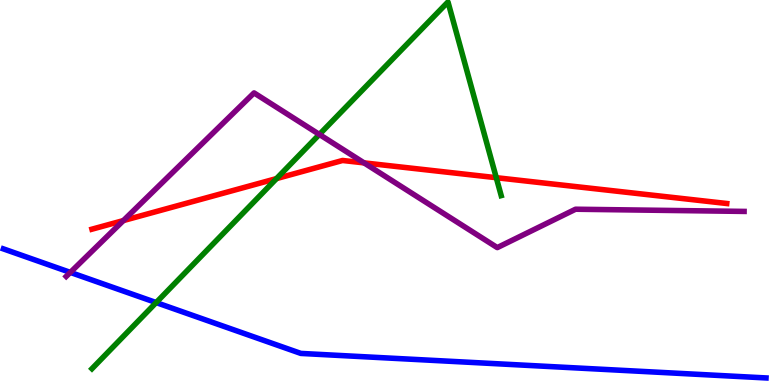[{'lines': ['blue', 'red'], 'intersections': []}, {'lines': ['green', 'red'], 'intersections': [{'x': 3.57, 'y': 5.36}, {'x': 6.4, 'y': 5.38}]}, {'lines': ['purple', 'red'], 'intersections': [{'x': 1.59, 'y': 4.27}, {'x': 4.7, 'y': 5.77}]}, {'lines': ['blue', 'green'], 'intersections': [{'x': 2.02, 'y': 2.14}]}, {'lines': ['blue', 'purple'], 'intersections': [{'x': 0.907, 'y': 2.92}]}, {'lines': ['green', 'purple'], 'intersections': [{'x': 4.12, 'y': 6.51}]}]